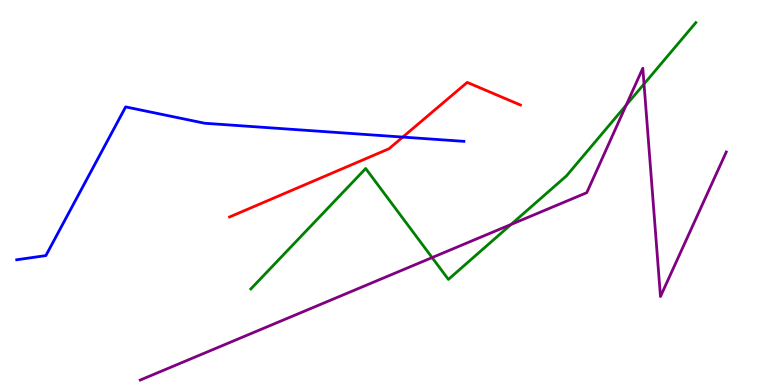[{'lines': ['blue', 'red'], 'intersections': [{'x': 5.2, 'y': 6.44}]}, {'lines': ['green', 'red'], 'intersections': []}, {'lines': ['purple', 'red'], 'intersections': []}, {'lines': ['blue', 'green'], 'intersections': []}, {'lines': ['blue', 'purple'], 'intersections': []}, {'lines': ['green', 'purple'], 'intersections': [{'x': 5.58, 'y': 3.31}, {'x': 6.59, 'y': 4.17}, {'x': 8.08, 'y': 7.27}, {'x': 8.31, 'y': 7.82}]}]